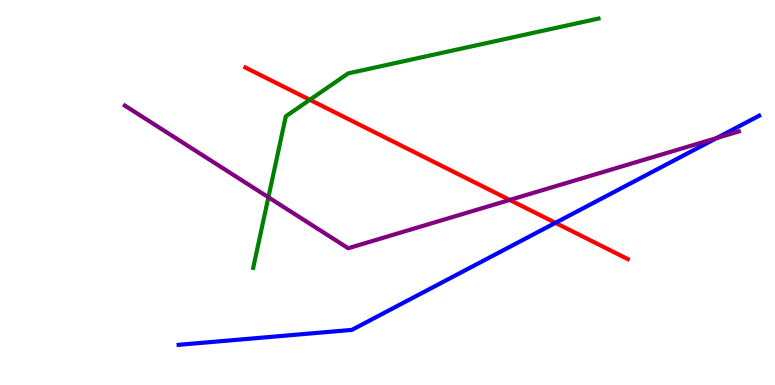[{'lines': ['blue', 'red'], 'intersections': [{'x': 7.17, 'y': 4.21}]}, {'lines': ['green', 'red'], 'intersections': [{'x': 4.0, 'y': 7.41}]}, {'lines': ['purple', 'red'], 'intersections': [{'x': 6.58, 'y': 4.81}]}, {'lines': ['blue', 'green'], 'intersections': []}, {'lines': ['blue', 'purple'], 'intersections': [{'x': 9.25, 'y': 6.41}]}, {'lines': ['green', 'purple'], 'intersections': [{'x': 3.46, 'y': 4.88}]}]